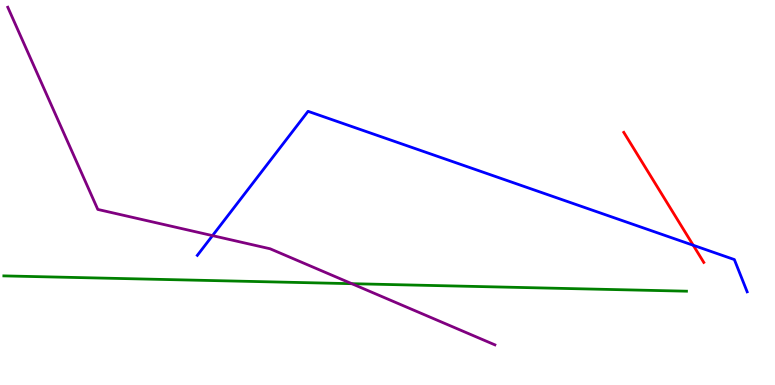[{'lines': ['blue', 'red'], 'intersections': [{'x': 8.94, 'y': 3.63}]}, {'lines': ['green', 'red'], 'intersections': []}, {'lines': ['purple', 'red'], 'intersections': []}, {'lines': ['blue', 'green'], 'intersections': []}, {'lines': ['blue', 'purple'], 'intersections': [{'x': 2.74, 'y': 3.88}]}, {'lines': ['green', 'purple'], 'intersections': [{'x': 4.54, 'y': 2.63}]}]